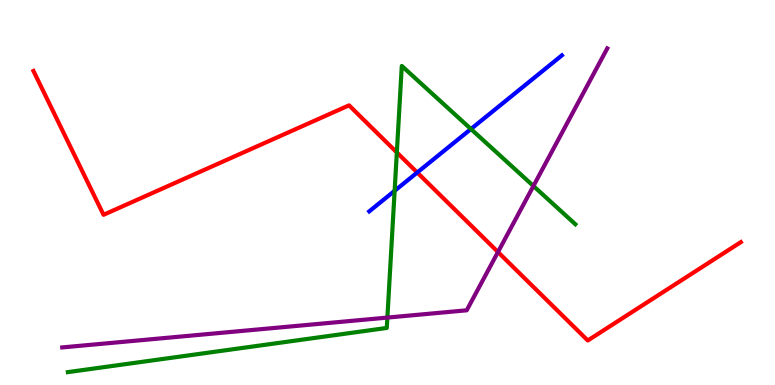[{'lines': ['blue', 'red'], 'intersections': [{'x': 5.38, 'y': 5.52}]}, {'lines': ['green', 'red'], 'intersections': [{'x': 5.12, 'y': 6.04}]}, {'lines': ['purple', 'red'], 'intersections': [{'x': 6.43, 'y': 3.45}]}, {'lines': ['blue', 'green'], 'intersections': [{'x': 5.09, 'y': 5.04}, {'x': 6.08, 'y': 6.65}]}, {'lines': ['blue', 'purple'], 'intersections': []}, {'lines': ['green', 'purple'], 'intersections': [{'x': 5.0, 'y': 1.75}, {'x': 6.88, 'y': 5.17}]}]